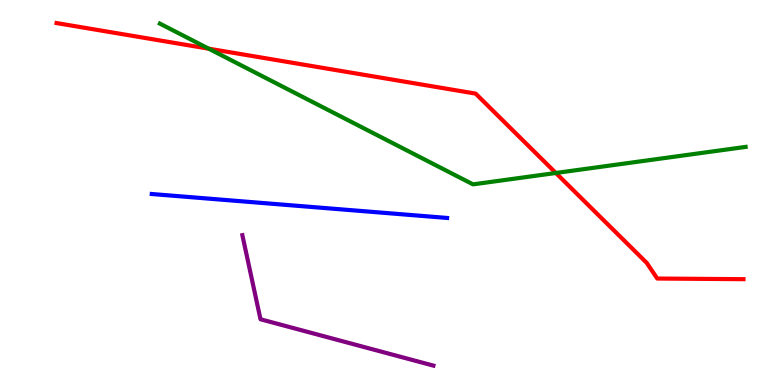[{'lines': ['blue', 'red'], 'intersections': []}, {'lines': ['green', 'red'], 'intersections': [{'x': 2.69, 'y': 8.74}, {'x': 7.17, 'y': 5.51}]}, {'lines': ['purple', 'red'], 'intersections': []}, {'lines': ['blue', 'green'], 'intersections': []}, {'lines': ['blue', 'purple'], 'intersections': []}, {'lines': ['green', 'purple'], 'intersections': []}]